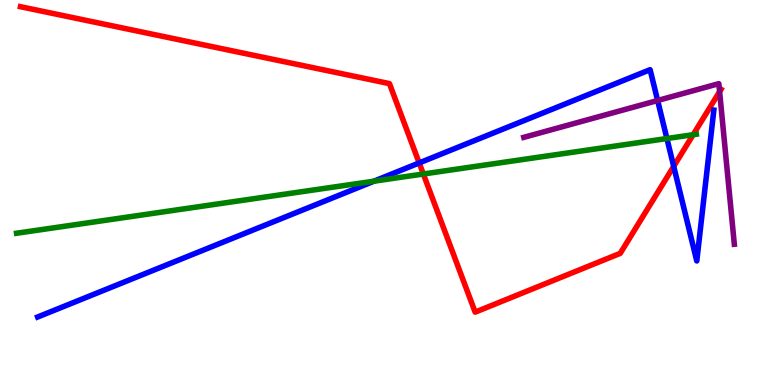[{'lines': ['blue', 'red'], 'intersections': [{'x': 5.41, 'y': 5.77}, {'x': 8.69, 'y': 5.68}]}, {'lines': ['green', 'red'], 'intersections': [{'x': 5.46, 'y': 5.48}, {'x': 8.94, 'y': 6.5}]}, {'lines': ['purple', 'red'], 'intersections': [{'x': 9.29, 'y': 7.62}]}, {'lines': ['blue', 'green'], 'intersections': [{'x': 4.83, 'y': 5.29}, {'x': 8.61, 'y': 6.4}]}, {'lines': ['blue', 'purple'], 'intersections': [{'x': 8.49, 'y': 7.39}]}, {'lines': ['green', 'purple'], 'intersections': []}]